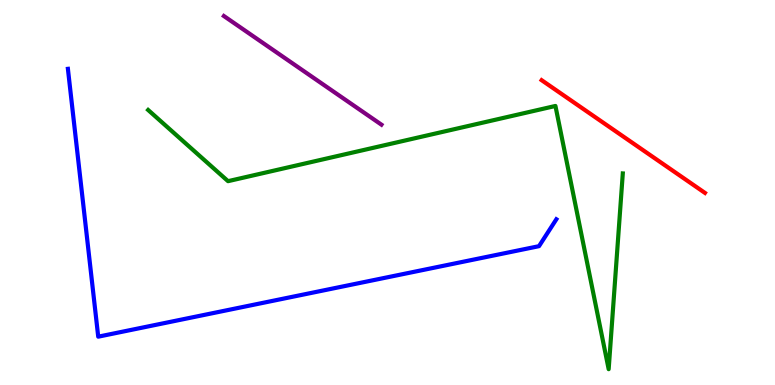[{'lines': ['blue', 'red'], 'intersections': []}, {'lines': ['green', 'red'], 'intersections': []}, {'lines': ['purple', 'red'], 'intersections': []}, {'lines': ['blue', 'green'], 'intersections': []}, {'lines': ['blue', 'purple'], 'intersections': []}, {'lines': ['green', 'purple'], 'intersections': []}]